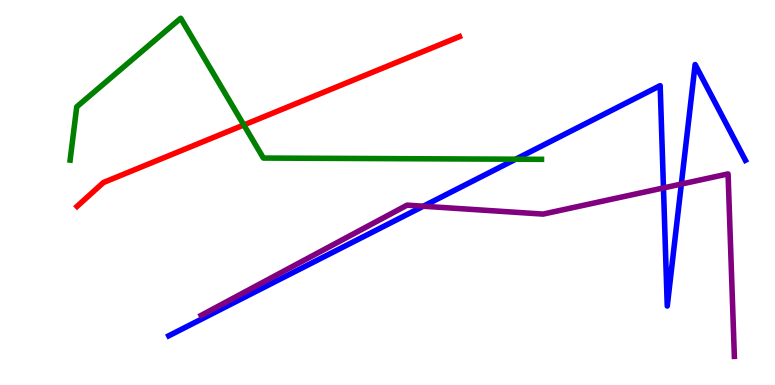[{'lines': ['blue', 'red'], 'intersections': []}, {'lines': ['green', 'red'], 'intersections': [{'x': 3.15, 'y': 6.75}]}, {'lines': ['purple', 'red'], 'intersections': []}, {'lines': ['blue', 'green'], 'intersections': [{'x': 6.65, 'y': 5.86}]}, {'lines': ['blue', 'purple'], 'intersections': [{'x': 5.46, 'y': 4.64}, {'x': 8.56, 'y': 5.12}, {'x': 8.79, 'y': 5.22}]}, {'lines': ['green', 'purple'], 'intersections': []}]